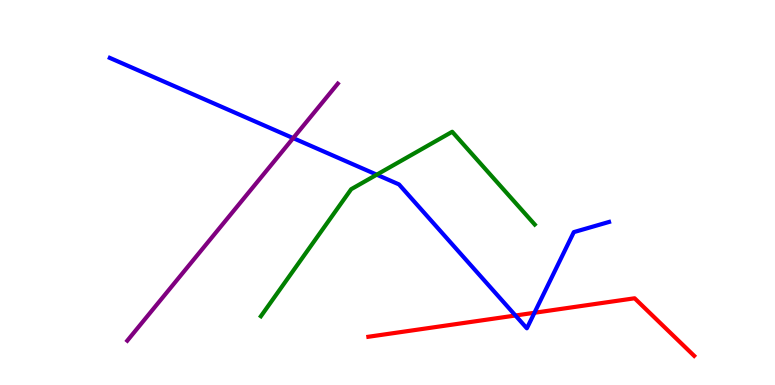[{'lines': ['blue', 'red'], 'intersections': [{'x': 6.65, 'y': 1.81}, {'x': 6.9, 'y': 1.88}]}, {'lines': ['green', 'red'], 'intersections': []}, {'lines': ['purple', 'red'], 'intersections': []}, {'lines': ['blue', 'green'], 'intersections': [{'x': 4.86, 'y': 5.46}]}, {'lines': ['blue', 'purple'], 'intersections': [{'x': 3.78, 'y': 6.41}]}, {'lines': ['green', 'purple'], 'intersections': []}]